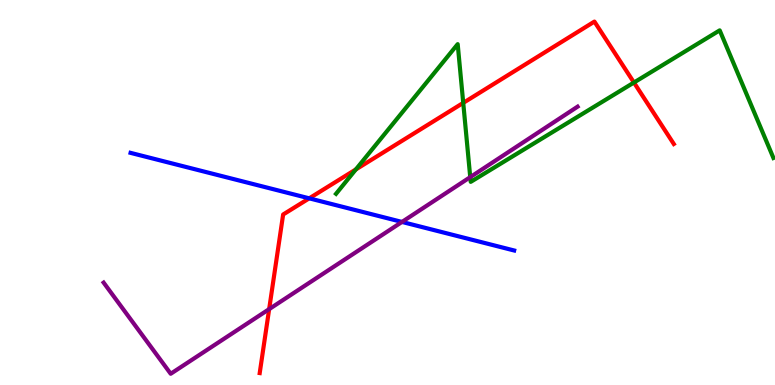[{'lines': ['blue', 'red'], 'intersections': [{'x': 3.99, 'y': 4.85}]}, {'lines': ['green', 'red'], 'intersections': [{'x': 4.59, 'y': 5.6}, {'x': 5.98, 'y': 7.33}, {'x': 8.18, 'y': 7.86}]}, {'lines': ['purple', 'red'], 'intersections': [{'x': 3.47, 'y': 1.97}]}, {'lines': ['blue', 'green'], 'intersections': []}, {'lines': ['blue', 'purple'], 'intersections': [{'x': 5.19, 'y': 4.24}]}, {'lines': ['green', 'purple'], 'intersections': [{'x': 6.07, 'y': 5.4}]}]